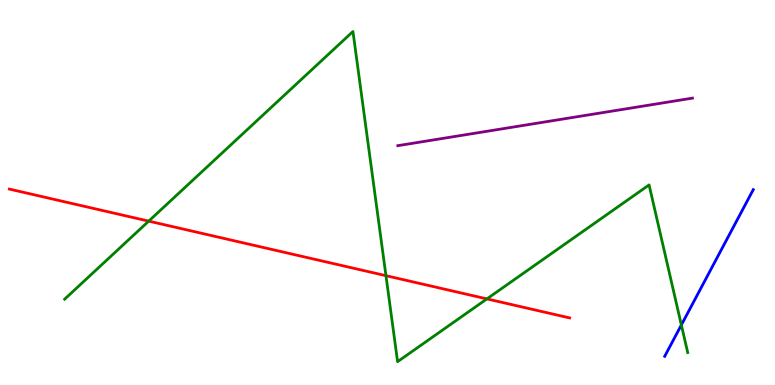[{'lines': ['blue', 'red'], 'intersections': []}, {'lines': ['green', 'red'], 'intersections': [{'x': 1.92, 'y': 4.26}, {'x': 4.98, 'y': 2.84}, {'x': 6.28, 'y': 2.24}]}, {'lines': ['purple', 'red'], 'intersections': []}, {'lines': ['blue', 'green'], 'intersections': [{'x': 8.79, 'y': 1.56}]}, {'lines': ['blue', 'purple'], 'intersections': []}, {'lines': ['green', 'purple'], 'intersections': []}]